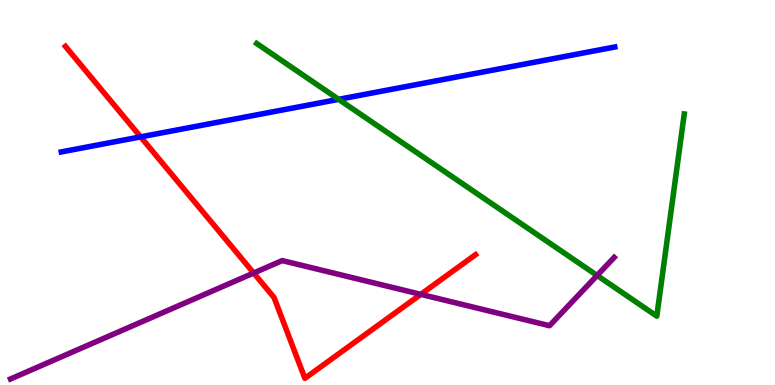[{'lines': ['blue', 'red'], 'intersections': [{'x': 1.81, 'y': 6.44}]}, {'lines': ['green', 'red'], 'intersections': []}, {'lines': ['purple', 'red'], 'intersections': [{'x': 3.27, 'y': 2.91}, {'x': 5.43, 'y': 2.35}]}, {'lines': ['blue', 'green'], 'intersections': [{'x': 4.37, 'y': 7.42}]}, {'lines': ['blue', 'purple'], 'intersections': []}, {'lines': ['green', 'purple'], 'intersections': [{'x': 7.7, 'y': 2.85}]}]